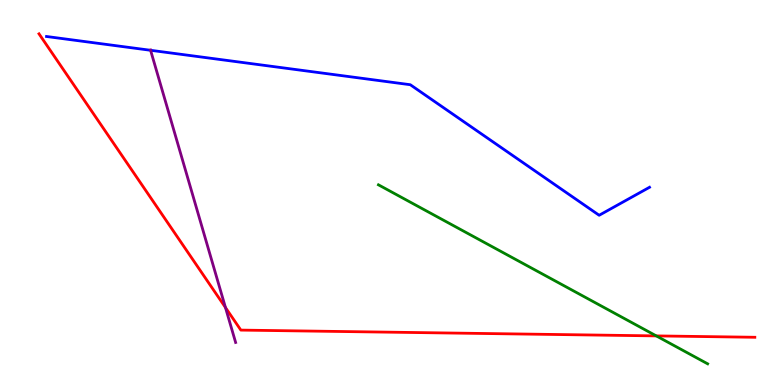[{'lines': ['blue', 'red'], 'intersections': []}, {'lines': ['green', 'red'], 'intersections': [{'x': 8.47, 'y': 1.28}]}, {'lines': ['purple', 'red'], 'intersections': [{'x': 2.91, 'y': 2.01}]}, {'lines': ['blue', 'green'], 'intersections': []}, {'lines': ['blue', 'purple'], 'intersections': [{'x': 1.94, 'y': 8.69}]}, {'lines': ['green', 'purple'], 'intersections': []}]